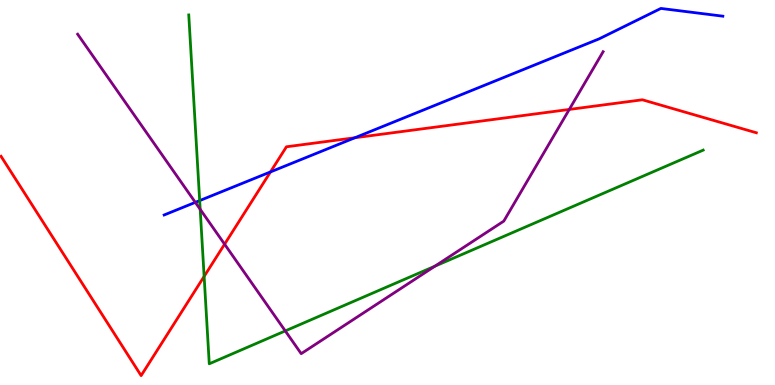[{'lines': ['blue', 'red'], 'intersections': [{'x': 3.49, 'y': 5.53}, {'x': 4.58, 'y': 6.42}]}, {'lines': ['green', 'red'], 'intersections': [{'x': 2.63, 'y': 2.82}]}, {'lines': ['purple', 'red'], 'intersections': [{'x': 2.9, 'y': 3.66}, {'x': 7.35, 'y': 7.16}]}, {'lines': ['blue', 'green'], 'intersections': [{'x': 2.58, 'y': 4.79}]}, {'lines': ['blue', 'purple'], 'intersections': [{'x': 2.52, 'y': 4.74}]}, {'lines': ['green', 'purple'], 'intersections': [{'x': 2.58, 'y': 4.56}, {'x': 3.68, 'y': 1.4}, {'x': 5.61, 'y': 3.09}]}]